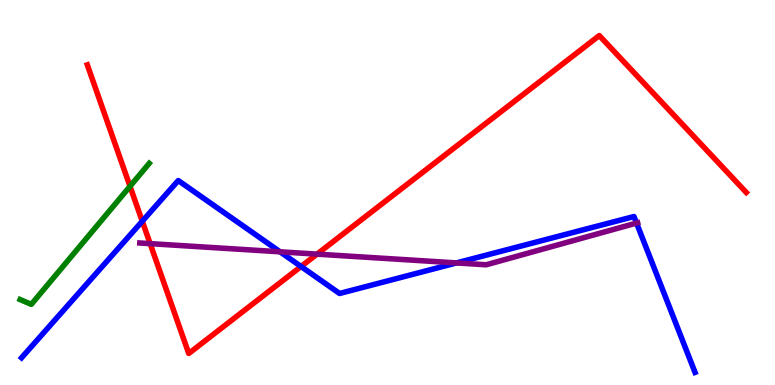[{'lines': ['blue', 'red'], 'intersections': [{'x': 1.84, 'y': 4.25}, {'x': 3.88, 'y': 3.08}]}, {'lines': ['green', 'red'], 'intersections': [{'x': 1.68, 'y': 5.16}]}, {'lines': ['purple', 'red'], 'intersections': [{'x': 1.94, 'y': 3.67}, {'x': 4.09, 'y': 3.4}]}, {'lines': ['blue', 'green'], 'intersections': []}, {'lines': ['blue', 'purple'], 'intersections': [{'x': 3.61, 'y': 3.46}, {'x': 5.89, 'y': 3.17}, {'x': 8.21, 'y': 4.21}]}, {'lines': ['green', 'purple'], 'intersections': []}]